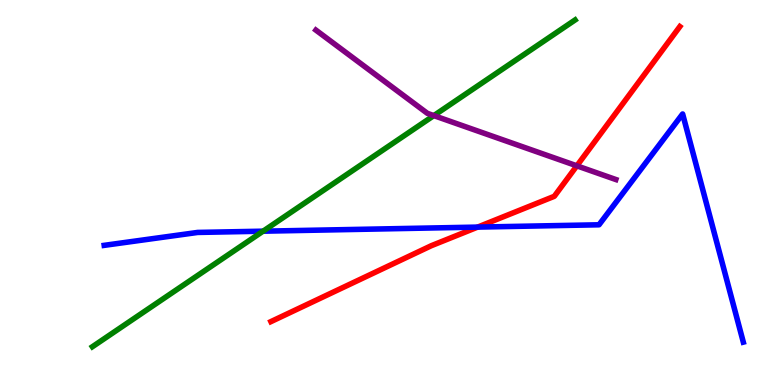[{'lines': ['blue', 'red'], 'intersections': [{'x': 6.16, 'y': 4.1}]}, {'lines': ['green', 'red'], 'intersections': []}, {'lines': ['purple', 'red'], 'intersections': [{'x': 7.44, 'y': 5.69}]}, {'lines': ['blue', 'green'], 'intersections': [{'x': 3.39, 'y': 4.0}]}, {'lines': ['blue', 'purple'], 'intersections': []}, {'lines': ['green', 'purple'], 'intersections': [{'x': 5.6, 'y': 7.0}]}]